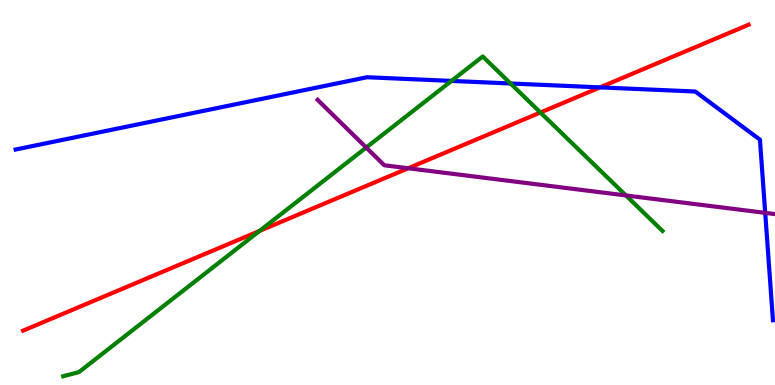[{'lines': ['blue', 'red'], 'intersections': [{'x': 7.74, 'y': 7.73}]}, {'lines': ['green', 'red'], 'intersections': [{'x': 3.35, 'y': 4.0}, {'x': 6.97, 'y': 7.08}]}, {'lines': ['purple', 'red'], 'intersections': [{'x': 5.27, 'y': 5.63}]}, {'lines': ['blue', 'green'], 'intersections': [{'x': 5.83, 'y': 7.9}, {'x': 6.59, 'y': 7.83}]}, {'lines': ['blue', 'purple'], 'intersections': [{'x': 9.87, 'y': 4.47}]}, {'lines': ['green', 'purple'], 'intersections': [{'x': 4.73, 'y': 6.17}, {'x': 8.08, 'y': 4.92}]}]